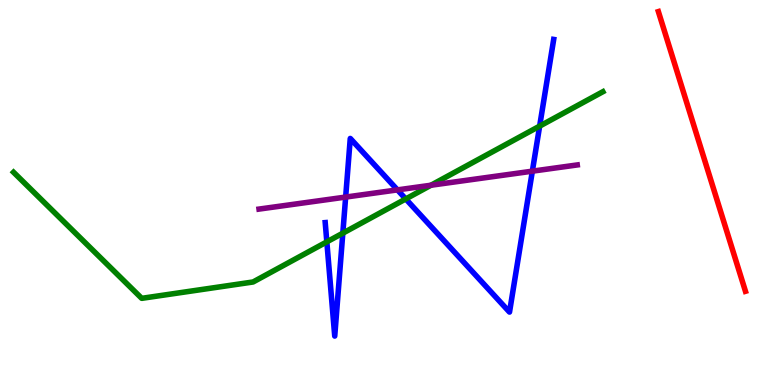[{'lines': ['blue', 'red'], 'intersections': []}, {'lines': ['green', 'red'], 'intersections': []}, {'lines': ['purple', 'red'], 'intersections': []}, {'lines': ['blue', 'green'], 'intersections': [{'x': 4.22, 'y': 3.72}, {'x': 4.42, 'y': 3.94}, {'x': 5.24, 'y': 4.83}, {'x': 6.96, 'y': 6.72}]}, {'lines': ['blue', 'purple'], 'intersections': [{'x': 4.46, 'y': 4.88}, {'x': 5.13, 'y': 5.07}, {'x': 6.87, 'y': 5.55}]}, {'lines': ['green', 'purple'], 'intersections': [{'x': 5.56, 'y': 5.19}]}]